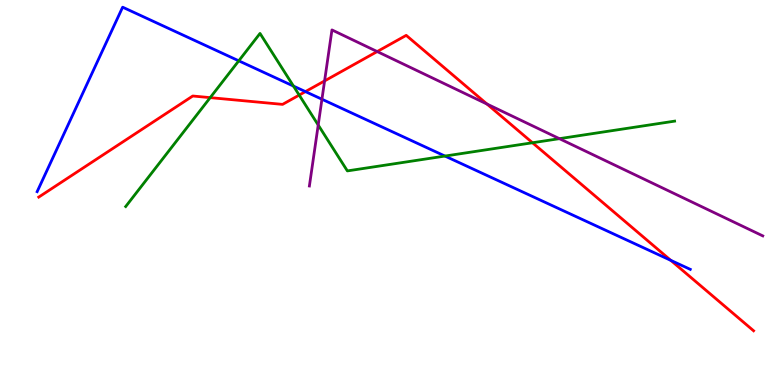[{'lines': ['blue', 'red'], 'intersections': [{'x': 3.94, 'y': 7.62}, {'x': 8.66, 'y': 3.24}]}, {'lines': ['green', 'red'], 'intersections': [{'x': 2.71, 'y': 7.46}, {'x': 3.86, 'y': 7.53}, {'x': 6.87, 'y': 6.29}]}, {'lines': ['purple', 'red'], 'intersections': [{'x': 4.19, 'y': 7.9}, {'x': 4.87, 'y': 8.66}, {'x': 6.28, 'y': 7.3}]}, {'lines': ['blue', 'green'], 'intersections': [{'x': 3.08, 'y': 8.42}, {'x': 3.79, 'y': 7.76}, {'x': 5.74, 'y': 5.95}]}, {'lines': ['blue', 'purple'], 'intersections': [{'x': 4.15, 'y': 7.42}]}, {'lines': ['green', 'purple'], 'intersections': [{'x': 4.11, 'y': 6.75}, {'x': 7.22, 'y': 6.4}]}]